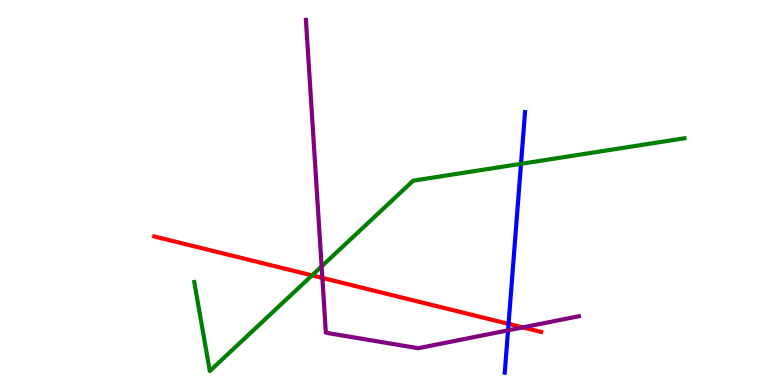[{'lines': ['blue', 'red'], 'intersections': [{'x': 6.56, 'y': 1.59}]}, {'lines': ['green', 'red'], 'intersections': [{'x': 4.03, 'y': 2.85}]}, {'lines': ['purple', 'red'], 'intersections': [{'x': 4.16, 'y': 2.78}, {'x': 6.75, 'y': 1.5}]}, {'lines': ['blue', 'green'], 'intersections': [{'x': 6.72, 'y': 5.74}]}, {'lines': ['blue', 'purple'], 'intersections': [{'x': 6.56, 'y': 1.42}]}, {'lines': ['green', 'purple'], 'intersections': [{'x': 4.15, 'y': 3.08}]}]